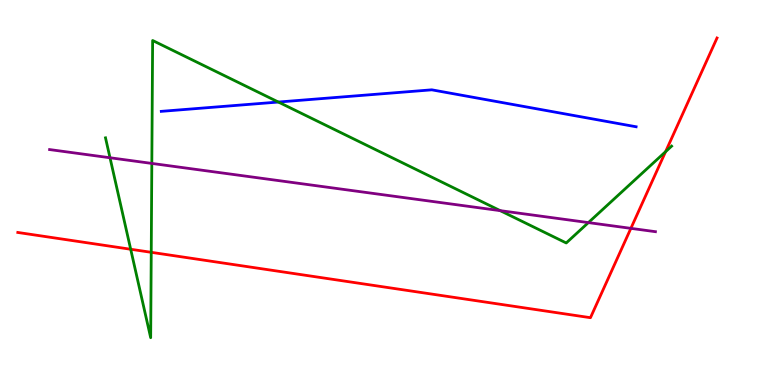[{'lines': ['blue', 'red'], 'intersections': []}, {'lines': ['green', 'red'], 'intersections': [{'x': 1.69, 'y': 3.53}, {'x': 1.95, 'y': 3.45}, {'x': 8.59, 'y': 6.06}]}, {'lines': ['purple', 'red'], 'intersections': [{'x': 8.14, 'y': 4.07}]}, {'lines': ['blue', 'green'], 'intersections': [{'x': 3.59, 'y': 7.35}]}, {'lines': ['blue', 'purple'], 'intersections': []}, {'lines': ['green', 'purple'], 'intersections': [{'x': 1.42, 'y': 5.9}, {'x': 1.96, 'y': 5.76}, {'x': 6.45, 'y': 4.53}, {'x': 7.59, 'y': 4.22}]}]